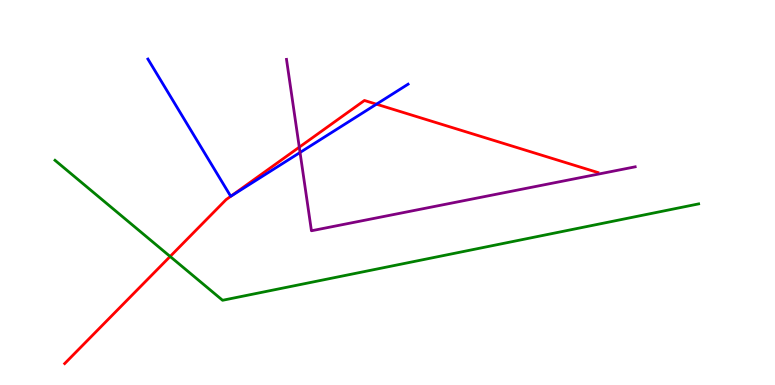[{'lines': ['blue', 'red'], 'intersections': [{'x': 2.98, 'y': 4.9}, {'x': 4.86, 'y': 7.29}]}, {'lines': ['green', 'red'], 'intersections': [{'x': 2.2, 'y': 3.34}]}, {'lines': ['purple', 'red'], 'intersections': [{'x': 3.86, 'y': 6.18}]}, {'lines': ['blue', 'green'], 'intersections': []}, {'lines': ['blue', 'purple'], 'intersections': [{'x': 3.87, 'y': 6.04}]}, {'lines': ['green', 'purple'], 'intersections': []}]